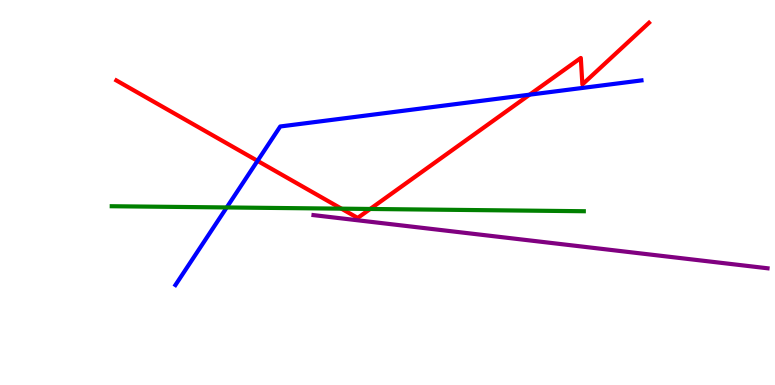[{'lines': ['blue', 'red'], 'intersections': [{'x': 3.32, 'y': 5.82}, {'x': 6.83, 'y': 7.54}]}, {'lines': ['green', 'red'], 'intersections': [{'x': 4.41, 'y': 4.58}, {'x': 4.78, 'y': 4.57}]}, {'lines': ['purple', 'red'], 'intersections': []}, {'lines': ['blue', 'green'], 'intersections': [{'x': 2.93, 'y': 4.61}]}, {'lines': ['blue', 'purple'], 'intersections': []}, {'lines': ['green', 'purple'], 'intersections': []}]